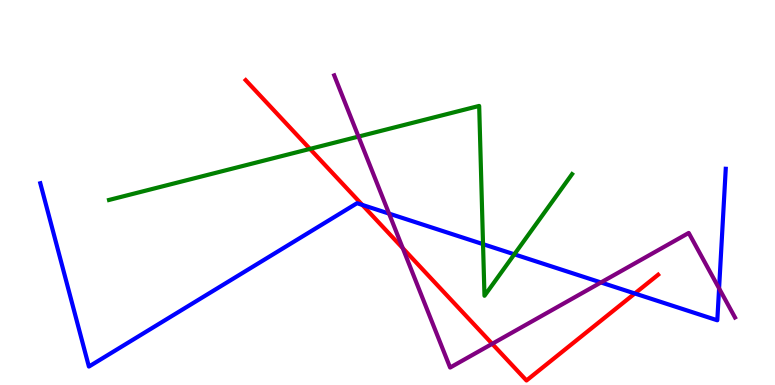[{'lines': ['blue', 'red'], 'intersections': [{'x': 4.68, 'y': 4.68}, {'x': 8.19, 'y': 2.38}]}, {'lines': ['green', 'red'], 'intersections': [{'x': 4.0, 'y': 6.13}]}, {'lines': ['purple', 'red'], 'intersections': [{'x': 5.2, 'y': 3.55}, {'x': 6.35, 'y': 1.07}]}, {'lines': ['blue', 'green'], 'intersections': [{'x': 6.23, 'y': 3.66}, {'x': 6.64, 'y': 3.39}]}, {'lines': ['blue', 'purple'], 'intersections': [{'x': 5.02, 'y': 4.45}, {'x': 7.75, 'y': 2.66}, {'x': 9.28, 'y': 2.51}]}, {'lines': ['green', 'purple'], 'intersections': [{'x': 4.63, 'y': 6.45}]}]